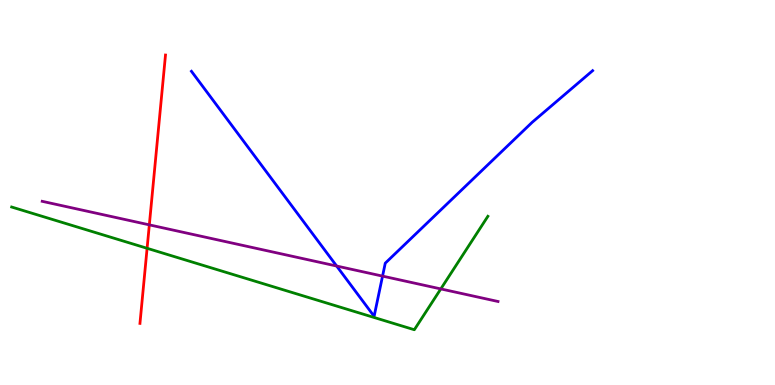[{'lines': ['blue', 'red'], 'intersections': []}, {'lines': ['green', 'red'], 'intersections': [{'x': 1.9, 'y': 3.55}]}, {'lines': ['purple', 'red'], 'intersections': [{'x': 1.93, 'y': 4.16}]}, {'lines': ['blue', 'green'], 'intersections': []}, {'lines': ['blue', 'purple'], 'intersections': [{'x': 4.34, 'y': 3.09}, {'x': 4.94, 'y': 2.83}]}, {'lines': ['green', 'purple'], 'intersections': [{'x': 5.69, 'y': 2.5}]}]